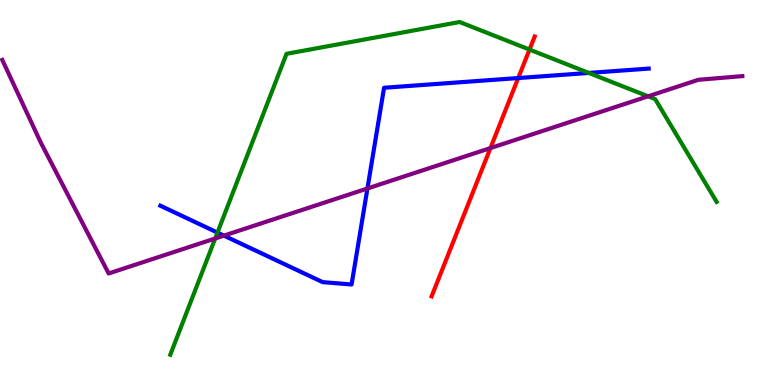[{'lines': ['blue', 'red'], 'intersections': [{'x': 6.69, 'y': 7.97}]}, {'lines': ['green', 'red'], 'intersections': [{'x': 6.83, 'y': 8.71}]}, {'lines': ['purple', 'red'], 'intersections': [{'x': 6.33, 'y': 6.15}]}, {'lines': ['blue', 'green'], 'intersections': [{'x': 2.81, 'y': 3.96}, {'x': 7.6, 'y': 8.11}]}, {'lines': ['blue', 'purple'], 'intersections': [{'x': 2.89, 'y': 3.88}, {'x': 4.74, 'y': 5.1}]}, {'lines': ['green', 'purple'], 'intersections': [{'x': 2.78, 'y': 3.81}, {'x': 8.36, 'y': 7.5}]}]